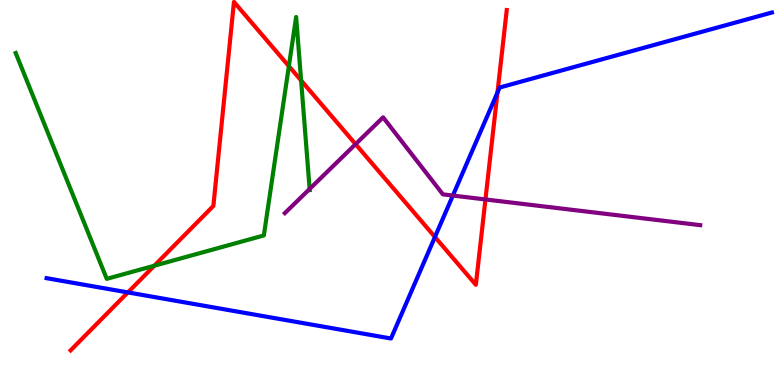[{'lines': ['blue', 'red'], 'intersections': [{'x': 1.65, 'y': 2.4}, {'x': 5.61, 'y': 3.84}, {'x': 6.42, 'y': 7.6}]}, {'lines': ['green', 'red'], 'intersections': [{'x': 1.99, 'y': 3.1}, {'x': 3.73, 'y': 8.28}, {'x': 3.89, 'y': 7.91}]}, {'lines': ['purple', 'red'], 'intersections': [{'x': 4.59, 'y': 6.26}, {'x': 6.26, 'y': 4.82}]}, {'lines': ['blue', 'green'], 'intersections': []}, {'lines': ['blue', 'purple'], 'intersections': [{'x': 5.84, 'y': 4.92}]}, {'lines': ['green', 'purple'], 'intersections': [{'x': 4.0, 'y': 5.09}]}]